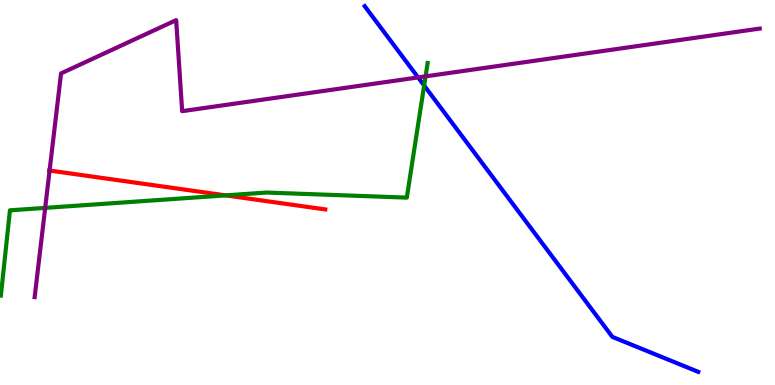[{'lines': ['blue', 'red'], 'intersections': []}, {'lines': ['green', 'red'], 'intersections': [{'x': 2.91, 'y': 4.93}]}, {'lines': ['purple', 'red'], 'intersections': [{'x': 0.64, 'y': 5.57}]}, {'lines': ['blue', 'green'], 'intersections': [{'x': 5.47, 'y': 7.78}]}, {'lines': ['blue', 'purple'], 'intersections': [{'x': 5.39, 'y': 7.99}]}, {'lines': ['green', 'purple'], 'intersections': [{'x': 0.583, 'y': 4.6}, {'x': 5.49, 'y': 8.02}]}]